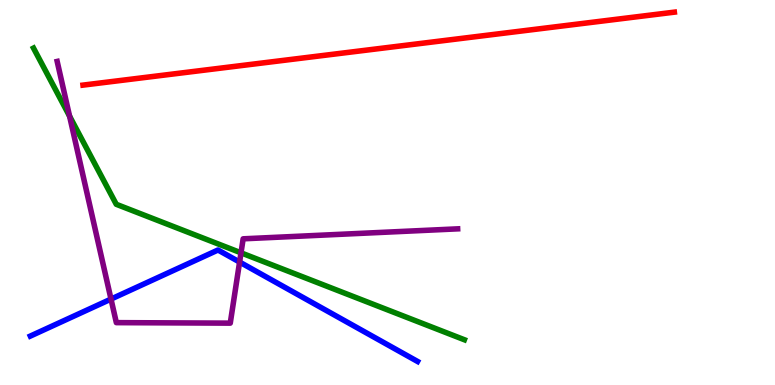[{'lines': ['blue', 'red'], 'intersections': []}, {'lines': ['green', 'red'], 'intersections': []}, {'lines': ['purple', 'red'], 'intersections': []}, {'lines': ['blue', 'green'], 'intersections': []}, {'lines': ['blue', 'purple'], 'intersections': [{'x': 1.43, 'y': 2.23}, {'x': 3.09, 'y': 3.19}]}, {'lines': ['green', 'purple'], 'intersections': [{'x': 0.898, 'y': 6.98}, {'x': 3.11, 'y': 3.43}]}]